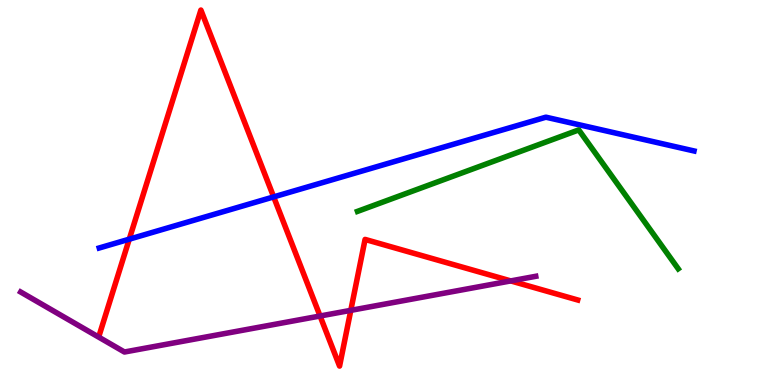[{'lines': ['blue', 'red'], 'intersections': [{'x': 1.67, 'y': 3.79}, {'x': 3.53, 'y': 4.89}]}, {'lines': ['green', 'red'], 'intersections': []}, {'lines': ['purple', 'red'], 'intersections': [{'x': 4.13, 'y': 1.79}, {'x': 4.53, 'y': 1.94}, {'x': 6.59, 'y': 2.7}]}, {'lines': ['blue', 'green'], 'intersections': []}, {'lines': ['blue', 'purple'], 'intersections': []}, {'lines': ['green', 'purple'], 'intersections': []}]